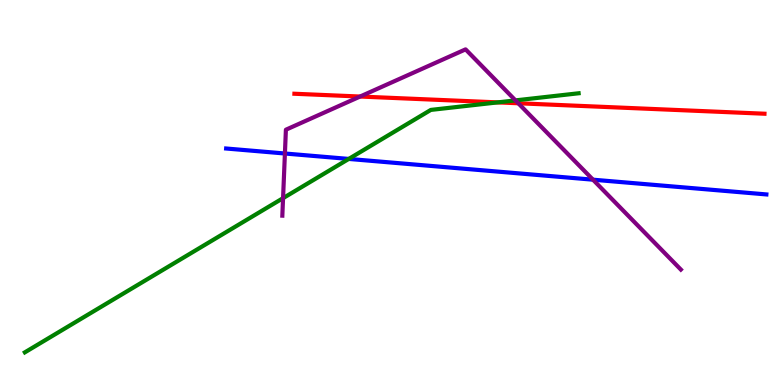[{'lines': ['blue', 'red'], 'intersections': []}, {'lines': ['green', 'red'], 'intersections': [{'x': 6.42, 'y': 7.34}]}, {'lines': ['purple', 'red'], 'intersections': [{'x': 4.65, 'y': 7.49}, {'x': 6.69, 'y': 7.32}]}, {'lines': ['blue', 'green'], 'intersections': [{'x': 4.5, 'y': 5.87}]}, {'lines': ['blue', 'purple'], 'intersections': [{'x': 3.68, 'y': 6.01}, {'x': 7.65, 'y': 5.33}]}, {'lines': ['green', 'purple'], 'intersections': [{'x': 3.65, 'y': 4.85}, {'x': 6.65, 'y': 7.39}]}]